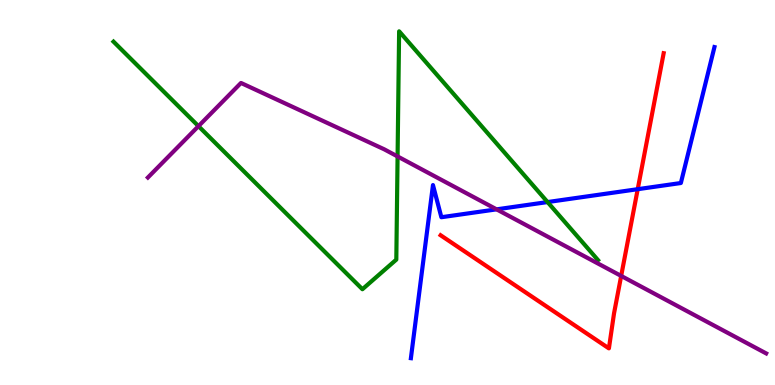[{'lines': ['blue', 'red'], 'intersections': [{'x': 8.23, 'y': 5.09}]}, {'lines': ['green', 'red'], 'intersections': []}, {'lines': ['purple', 'red'], 'intersections': [{'x': 8.02, 'y': 2.83}]}, {'lines': ['blue', 'green'], 'intersections': [{'x': 7.07, 'y': 4.75}]}, {'lines': ['blue', 'purple'], 'intersections': [{'x': 6.41, 'y': 4.56}]}, {'lines': ['green', 'purple'], 'intersections': [{'x': 2.56, 'y': 6.72}, {'x': 5.13, 'y': 5.94}]}]